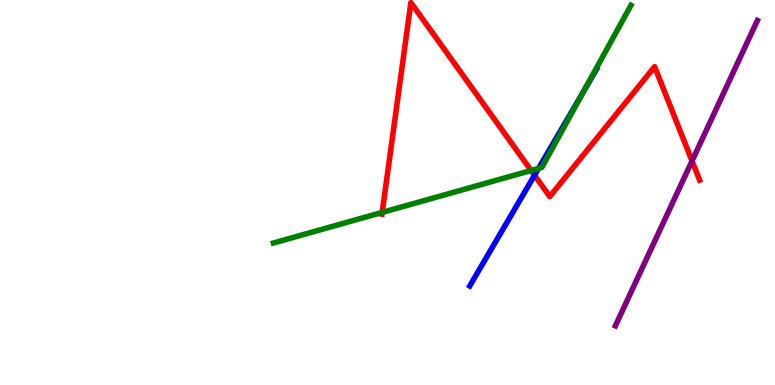[{'lines': ['blue', 'red'], 'intersections': [{'x': 6.9, 'y': 5.45}]}, {'lines': ['green', 'red'], 'intersections': [{'x': 4.93, 'y': 4.48}, {'x': 6.85, 'y': 5.57}]}, {'lines': ['purple', 'red'], 'intersections': [{'x': 8.93, 'y': 5.82}]}, {'lines': ['blue', 'green'], 'intersections': [{'x': 6.95, 'y': 5.63}, {'x': 7.54, 'y': 7.66}]}, {'lines': ['blue', 'purple'], 'intersections': []}, {'lines': ['green', 'purple'], 'intersections': []}]